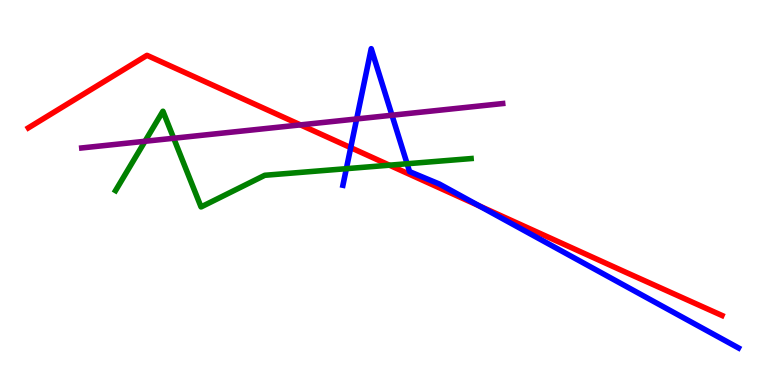[{'lines': ['blue', 'red'], 'intersections': [{'x': 4.53, 'y': 6.16}, {'x': 6.18, 'y': 4.65}]}, {'lines': ['green', 'red'], 'intersections': [{'x': 5.02, 'y': 5.71}]}, {'lines': ['purple', 'red'], 'intersections': [{'x': 3.88, 'y': 6.76}]}, {'lines': ['blue', 'green'], 'intersections': [{'x': 4.47, 'y': 5.62}, {'x': 5.25, 'y': 5.75}]}, {'lines': ['blue', 'purple'], 'intersections': [{'x': 4.6, 'y': 6.91}, {'x': 5.06, 'y': 7.01}]}, {'lines': ['green', 'purple'], 'intersections': [{'x': 1.87, 'y': 6.33}, {'x': 2.24, 'y': 6.41}]}]